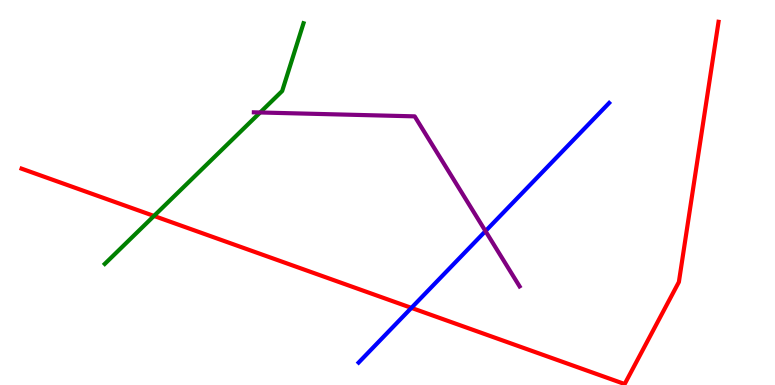[{'lines': ['blue', 'red'], 'intersections': [{'x': 5.31, 'y': 2.0}]}, {'lines': ['green', 'red'], 'intersections': [{'x': 1.99, 'y': 4.39}]}, {'lines': ['purple', 'red'], 'intersections': []}, {'lines': ['blue', 'green'], 'intersections': []}, {'lines': ['blue', 'purple'], 'intersections': [{'x': 6.26, 'y': 4.0}]}, {'lines': ['green', 'purple'], 'intersections': [{'x': 3.36, 'y': 7.08}]}]